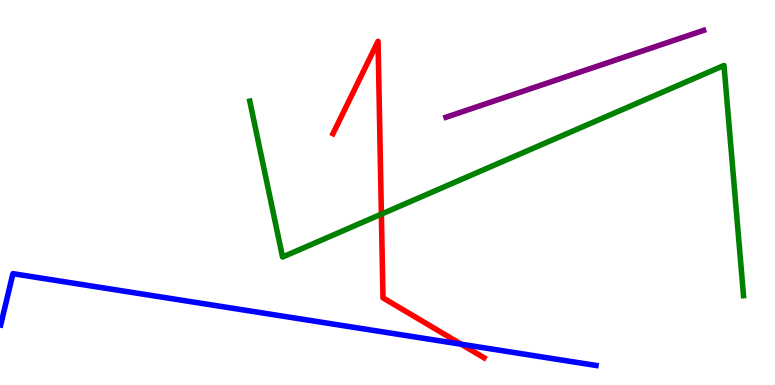[{'lines': ['blue', 'red'], 'intersections': [{'x': 5.95, 'y': 1.06}]}, {'lines': ['green', 'red'], 'intersections': [{'x': 4.92, 'y': 4.44}]}, {'lines': ['purple', 'red'], 'intersections': []}, {'lines': ['blue', 'green'], 'intersections': []}, {'lines': ['blue', 'purple'], 'intersections': []}, {'lines': ['green', 'purple'], 'intersections': []}]